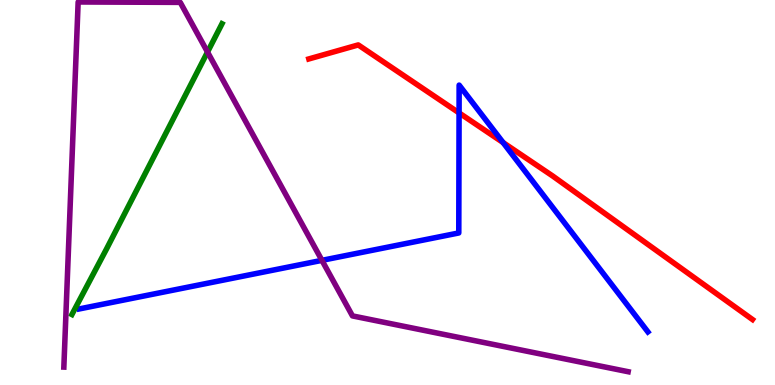[{'lines': ['blue', 'red'], 'intersections': [{'x': 5.92, 'y': 7.07}, {'x': 6.49, 'y': 6.3}]}, {'lines': ['green', 'red'], 'intersections': []}, {'lines': ['purple', 'red'], 'intersections': []}, {'lines': ['blue', 'green'], 'intersections': []}, {'lines': ['blue', 'purple'], 'intersections': [{'x': 4.15, 'y': 3.24}]}, {'lines': ['green', 'purple'], 'intersections': [{'x': 2.68, 'y': 8.65}]}]